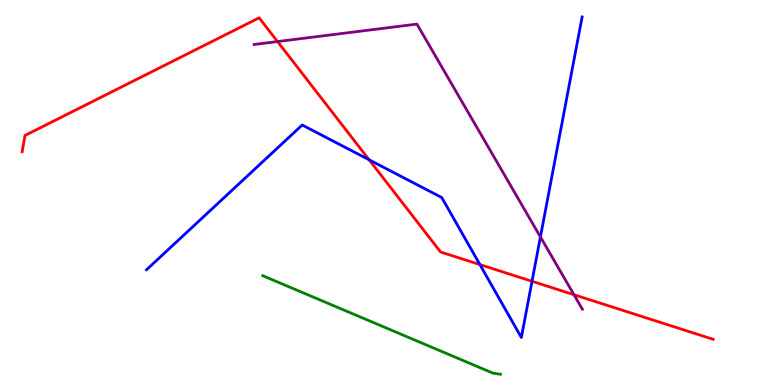[{'lines': ['blue', 'red'], 'intersections': [{'x': 4.76, 'y': 5.85}, {'x': 6.19, 'y': 3.13}, {'x': 6.86, 'y': 2.69}]}, {'lines': ['green', 'red'], 'intersections': []}, {'lines': ['purple', 'red'], 'intersections': [{'x': 3.58, 'y': 8.92}, {'x': 7.41, 'y': 2.35}]}, {'lines': ['blue', 'green'], 'intersections': []}, {'lines': ['blue', 'purple'], 'intersections': [{'x': 6.97, 'y': 3.85}]}, {'lines': ['green', 'purple'], 'intersections': []}]